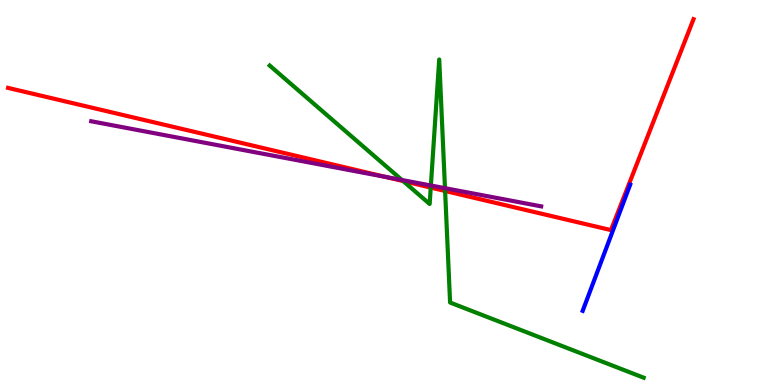[{'lines': ['blue', 'red'], 'intersections': []}, {'lines': ['green', 'red'], 'intersections': [{'x': 5.2, 'y': 5.3}, {'x': 5.56, 'y': 5.13}, {'x': 5.74, 'y': 5.04}]}, {'lines': ['purple', 'red'], 'intersections': [{'x': 4.97, 'y': 5.41}]}, {'lines': ['blue', 'green'], 'intersections': []}, {'lines': ['blue', 'purple'], 'intersections': []}, {'lines': ['green', 'purple'], 'intersections': [{'x': 5.19, 'y': 5.32}, {'x': 5.56, 'y': 5.18}, {'x': 5.74, 'y': 5.11}]}]